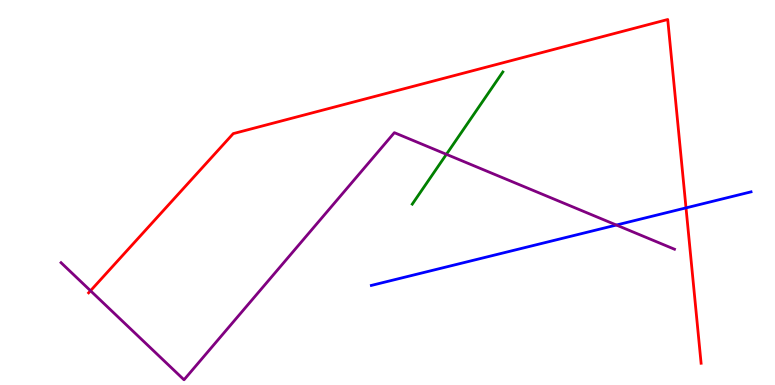[{'lines': ['blue', 'red'], 'intersections': [{'x': 8.85, 'y': 4.6}]}, {'lines': ['green', 'red'], 'intersections': []}, {'lines': ['purple', 'red'], 'intersections': [{'x': 1.17, 'y': 2.45}]}, {'lines': ['blue', 'green'], 'intersections': []}, {'lines': ['blue', 'purple'], 'intersections': [{'x': 7.95, 'y': 4.15}]}, {'lines': ['green', 'purple'], 'intersections': [{'x': 5.76, 'y': 5.99}]}]